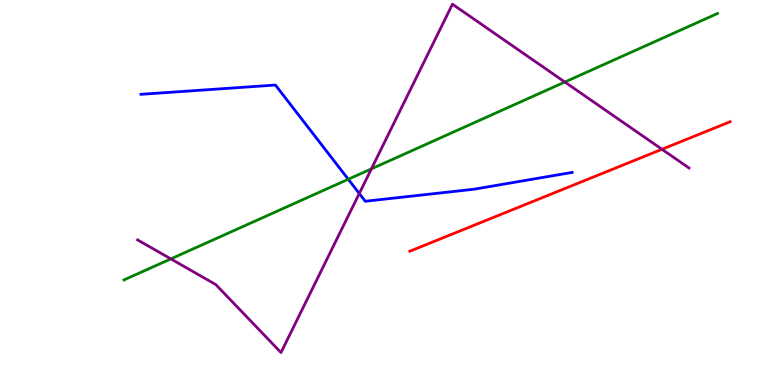[{'lines': ['blue', 'red'], 'intersections': []}, {'lines': ['green', 'red'], 'intersections': []}, {'lines': ['purple', 'red'], 'intersections': [{'x': 8.54, 'y': 6.12}]}, {'lines': ['blue', 'green'], 'intersections': [{'x': 4.49, 'y': 5.34}]}, {'lines': ['blue', 'purple'], 'intersections': [{'x': 4.64, 'y': 4.97}]}, {'lines': ['green', 'purple'], 'intersections': [{'x': 2.2, 'y': 3.28}, {'x': 4.79, 'y': 5.61}, {'x': 7.29, 'y': 7.87}]}]